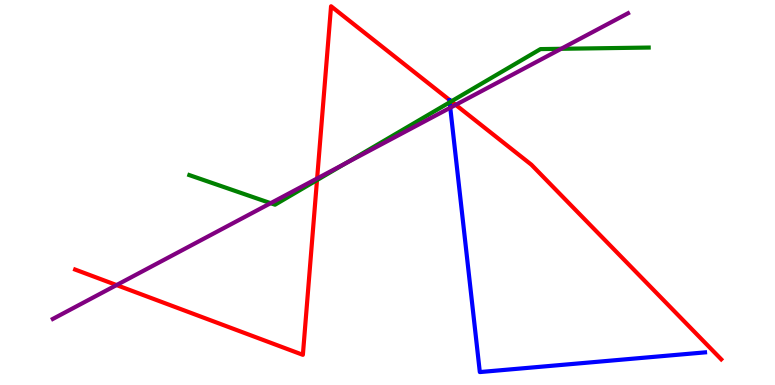[{'lines': ['blue', 'red'], 'intersections': []}, {'lines': ['green', 'red'], 'intersections': [{'x': 4.09, 'y': 5.32}, {'x': 5.82, 'y': 7.37}]}, {'lines': ['purple', 'red'], 'intersections': [{'x': 1.5, 'y': 2.6}, {'x': 4.09, 'y': 5.36}, {'x': 5.88, 'y': 7.28}]}, {'lines': ['blue', 'green'], 'intersections': [{'x': 5.8, 'y': 7.34}]}, {'lines': ['blue', 'purple'], 'intersections': [{'x': 5.81, 'y': 7.2}]}, {'lines': ['green', 'purple'], 'intersections': [{'x': 3.49, 'y': 4.72}, {'x': 4.45, 'y': 5.75}, {'x': 7.24, 'y': 8.73}]}]